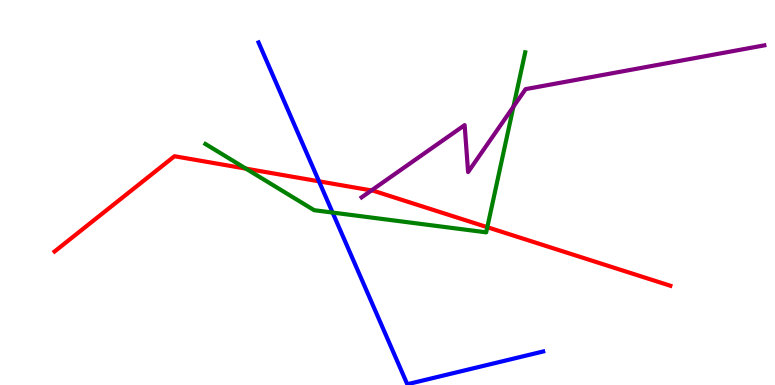[{'lines': ['blue', 'red'], 'intersections': [{'x': 4.12, 'y': 5.29}]}, {'lines': ['green', 'red'], 'intersections': [{'x': 3.17, 'y': 5.62}, {'x': 6.29, 'y': 4.1}]}, {'lines': ['purple', 'red'], 'intersections': [{'x': 4.79, 'y': 5.05}]}, {'lines': ['blue', 'green'], 'intersections': [{'x': 4.29, 'y': 4.48}]}, {'lines': ['blue', 'purple'], 'intersections': []}, {'lines': ['green', 'purple'], 'intersections': [{'x': 6.62, 'y': 7.23}]}]